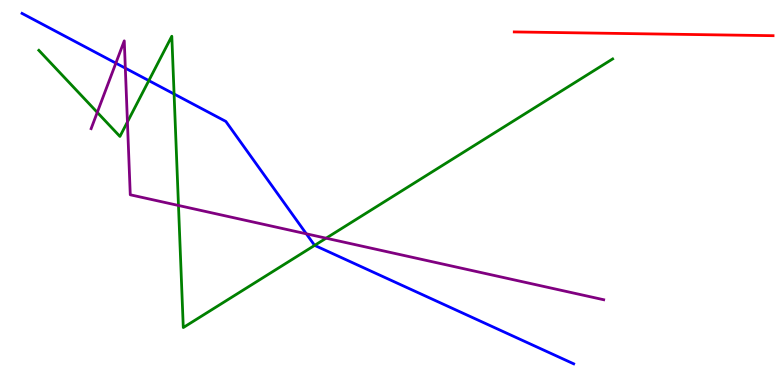[{'lines': ['blue', 'red'], 'intersections': []}, {'lines': ['green', 'red'], 'intersections': []}, {'lines': ['purple', 'red'], 'intersections': []}, {'lines': ['blue', 'green'], 'intersections': [{'x': 1.92, 'y': 7.91}, {'x': 2.25, 'y': 7.56}, {'x': 4.06, 'y': 3.63}]}, {'lines': ['blue', 'purple'], 'intersections': [{'x': 1.49, 'y': 8.36}, {'x': 1.62, 'y': 8.23}, {'x': 3.95, 'y': 3.93}]}, {'lines': ['green', 'purple'], 'intersections': [{'x': 1.26, 'y': 7.08}, {'x': 1.64, 'y': 6.83}, {'x': 2.3, 'y': 4.66}, {'x': 4.21, 'y': 3.81}]}]